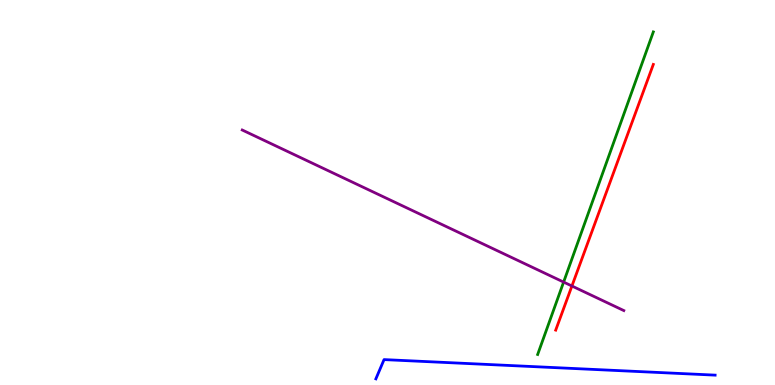[{'lines': ['blue', 'red'], 'intersections': []}, {'lines': ['green', 'red'], 'intersections': []}, {'lines': ['purple', 'red'], 'intersections': [{'x': 7.38, 'y': 2.57}]}, {'lines': ['blue', 'green'], 'intersections': []}, {'lines': ['blue', 'purple'], 'intersections': []}, {'lines': ['green', 'purple'], 'intersections': [{'x': 7.27, 'y': 2.67}]}]